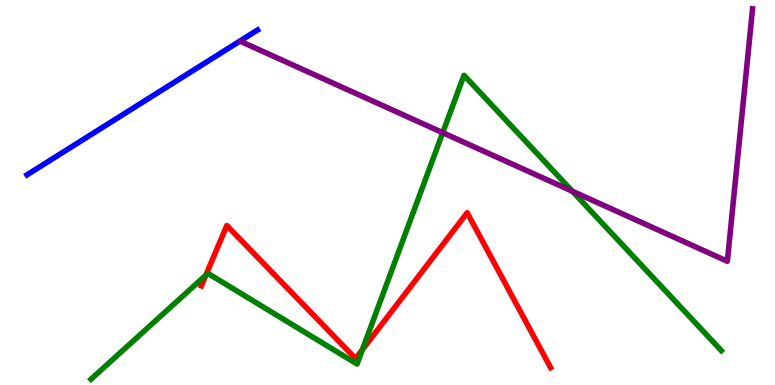[{'lines': ['blue', 'red'], 'intersections': []}, {'lines': ['green', 'red'], 'intersections': [{'x': 2.66, 'y': 2.85}, {'x': 4.68, 'y': 0.916}]}, {'lines': ['purple', 'red'], 'intersections': []}, {'lines': ['blue', 'green'], 'intersections': []}, {'lines': ['blue', 'purple'], 'intersections': []}, {'lines': ['green', 'purple'], 'intersections': [{'x': 5.71, 'y': 6.55}, {'x': 7.39, 'y': 5.03}]}]